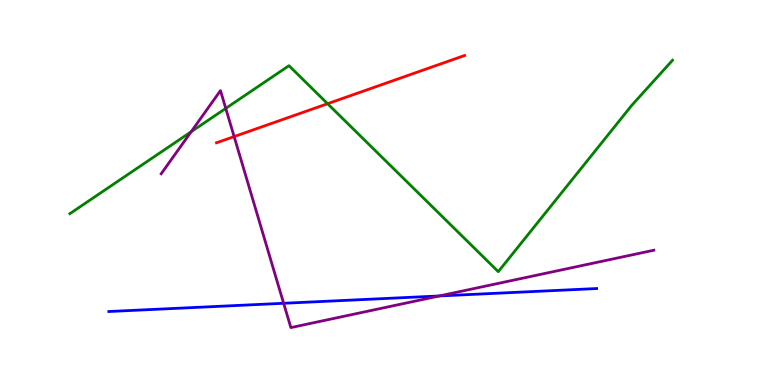[{'lines': ['blue', 'red'], 'intersections': []}, {'lines': ['green', 'red'], 'intersections': [{'x': 4.23, 'y': 7.31}]}, {'lines': ['purple', 'red'], 'intersections': [{'x': 3.02, 'y': 6.45}]}, {'lines': ['blue', 'green'], 'intersections': []}, {'lines': ['blue', 'purple'], 'intersections': [{'x': 3.66, 'y': 2.12}, {'x': 5.67, 'y': 2.31}]}, {'lines': ['green', 'purple'], 'intersections': [{'x': 2.47, 'y': 6.58}, {'x': 2.91, 'y': 7.18}]}]